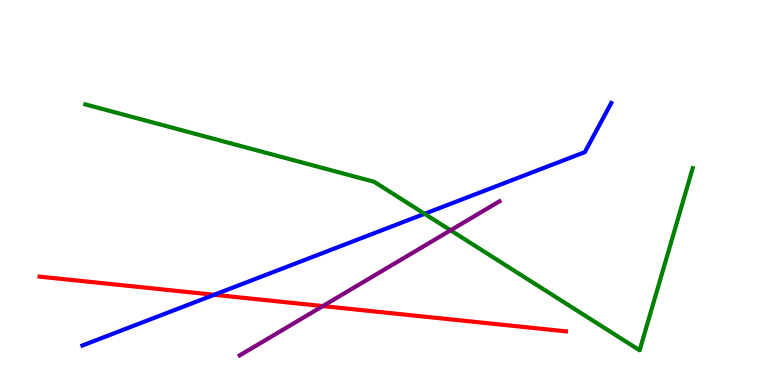[{'lines': ['blue', 'red'], 'intersections': [{'x': 2.76, 'y': 2.34}]}, {'lines': ['green', 'red'], 'intersections': []}, {'lines': ['purple', 'red'], 'intersections': [{'x': 4.17, 'y': 2.05}]}, {'lines': ['blue', 'green'], 'intersections': [{'x': 5.48, 'y': 4.45}]}, {'lines': ['blue', 'purple'], 'intersections': []}, {'lines': ['green', 'purple'], 'intersections': [{'x': 5.81, 'y': 4.02}]}]